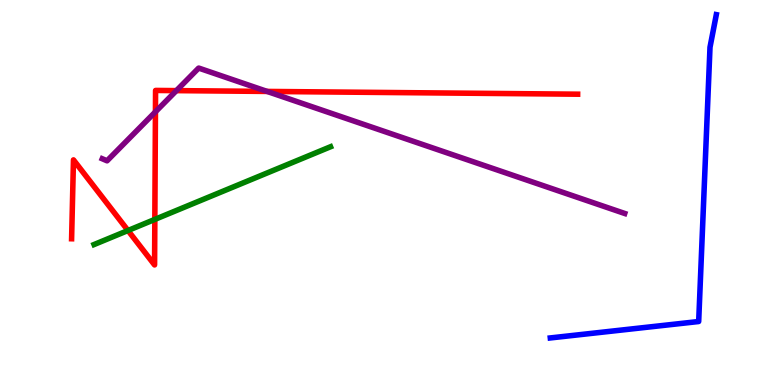[{'lines': ['blue', 'red'], 'intersections': []}, {'lines': ['green', 'red'], 'intersections': [{'x': 1.65, 'y': 4.01}, {'x': 2.0, 'y': 4.3}]}, {'lines': ['purple', 'red'], 'intersections': [{'x': 2.01, 'y': 7.1}, {'x': 2.28, 'y': 7.65}, {'x': 3.45, 'y': 7.63}]}, {'lines': ['blue', 'green'], 'intersections': []}, {'lines': ['blue', 'purple'], 'intersections': []}, {'lines': ['green', 'purple'], 'intersections': []}]